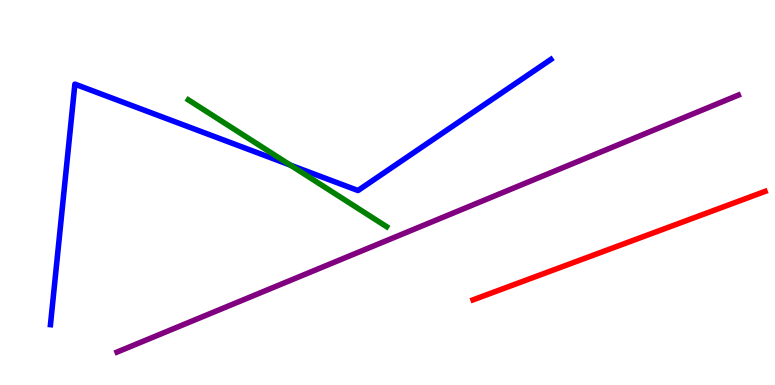[{'lines': ['blue', 'red'], 'intersections': []}, {'lines': ['green', 'red'], 'intersections': []}, {'lines': ['purple', 'red'], 'intersections': []}, {'lines': ['blue', 'green'], 'intersections': [{'x': 3.75, 'y': 5.71}]}, {'lines': ['blue', 'purple'], 'intersections': []}, {'lines': ['green', 'purple'], 'intersections': []}]